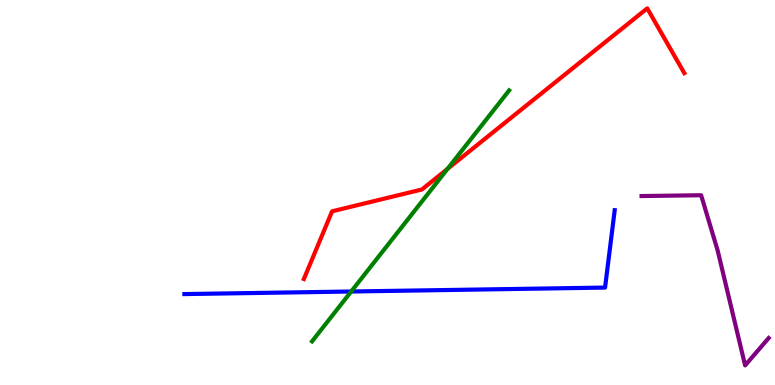[{'lines': ['blue', 'red'], 'intersections': []}, {'lines': ['green', 'red'], 'intersections': [{'x': 5.77, 'y': 5.61}]}, {'lines': ['purple', 'red'], 'intersections': []}, {'lines': ['blue', 'green'], 'intersections': [{'x': 4.53, 'y': 2.43}]}, {'lines': ['blue', 'purple'], 'intersections': []}, {'lines': ['green', 'purple'], 'intersections': []}]